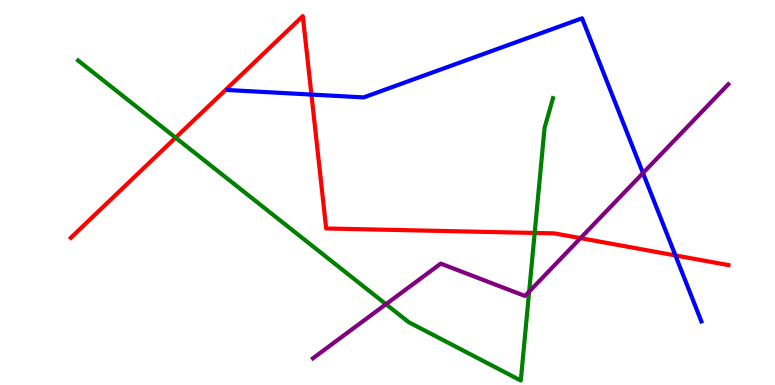[{'lines': ['blue', 'red'], 'intersections': [{'x': 4.02, 'y': 7.54}, {'x': 8.71, 'y': 3.37}]}, {'lines': ['green', 'red'], 'intersections': [{'x': 2.27, 'y': 6.42}, {'x': 6.9, 'y': 3.95}]}, {'lines': ['purple', 'red'], 'intersections': [{'x': 7.49, 'y': 3.81}]}, {'lines': ['blue', 'green'], 'intersections': []}, {'lines': ['blue', 'purple'], 'intersections': [{'x': 8.3, 'y': 5.5}]}, {'lines': ['green', 'purple'], 'intersections': [{'x': 4.98, 'y': 2.1}, {'x': 6.83, 'y': 2.43}]}]